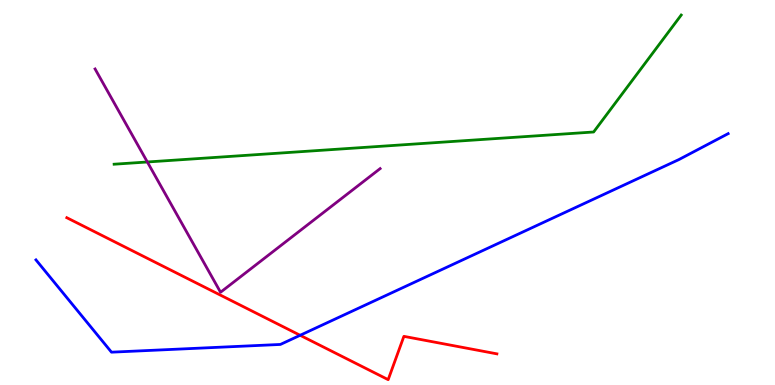[{'lines': ['blue', 'red'], 'intersections': [{'x': 3.87, 'y': 1.29}]}, {'lines': ['green', 'red'], 'intersections': []}, {'lines': ['purple', 'red'], 'intersections': []}, {'lines': ['blue', 'green'], 'intersections': []}, {'lines': ['blue', 'purple'], 'intersections': []}, {'lines': ['green', 'purple'], 'intersections': [{'x': 1.9, 'y': 5.79}]}]